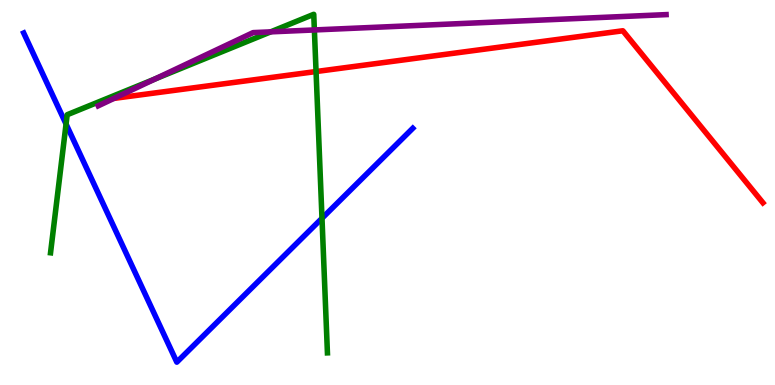[{'lines': ['blue', 'red'], 'intersections': []}, {'lines': ['green', 'red'], 'intersections': [{'x': 4.08, 'y': 8.14}]}, {'lines': ['purple', 'red'], 'intersections': [{'x': 1.47, 'y': 7.44}]}, {'lines': ['blue', 'green'], 'intersections': [{'x': 0.852, 'y': 6.78}, {'x': 4.15, 'y': 4.33}]}, {'lines': ['blue', 'purple'], 'intersections': []}, {'lines': ['green', 'purple'], 'intersections': [{'x': 2.0, 'y': 7.95}, {'x': 3.49, 'y': 9.17}, {'x': 4.06, 'y': 9.22}]}]